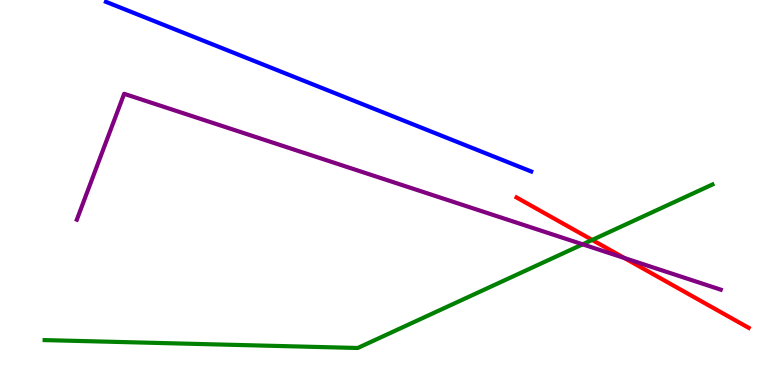[{'lines': ['blue', 'red'], 'intersections': []}, {'lines': ['green', 'red'], 'intersections': [{'x': 7.64, 'y': 3.77}]}, {'lines': ['purple', 'red'], 'intersections': [{'x': 8.06, 'y': 3.3}]}, {'lines': ['blue', 'green'], 'intersections': []}, {'lines': ['blue', 'purple'], 'intersections': []}, {'lines': ['green', 'purple'], 'intersections': [{'x': 7.52, 'y': 3.65}]}]